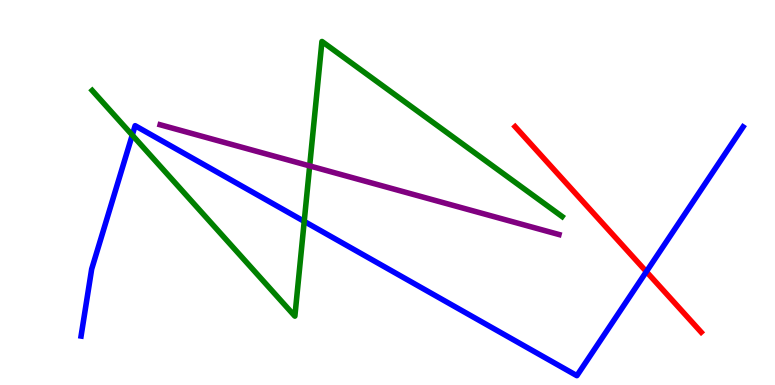[{'lines': ['blue', 'red'], 'intersections': [{'x': 8.34, 'y': 2.94}]}, {'lines': ['green', 'red'], 'intersections': []}, {'lines': ['purple', 'red'], 'intersections': []}, {'lines': ['blue', 'green'], 'intersections': [{'x': 1.71, 'y': 6.49}, {'x': 3.93, 'y': 4.25}]}, {'lines': ['blue', 'purple'], 'intersections': []}, {'lines': ['green', 'purple'], 'intersections': [{'x': 4.0, 'y': 5.69}]}]